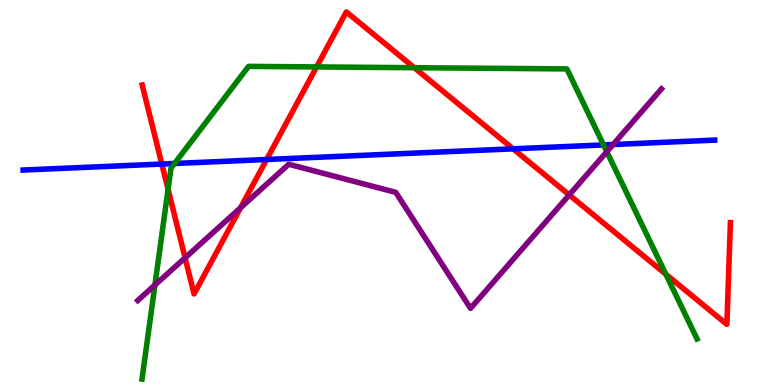[{'lines': ['blue', 'red'], 'intersections': [{'x': 2.09, 'y': 5.74}, {'x': 3.44, 'y': 5.86}, {'x': 6.62, 'y': 6.13}]}, {'lines': ['green', 'red'], 'intersections': [{'x': 2.17, 'y': 5.08}, {'x': 4.09, 'y': 8.26}, {'x': 5.35, 'y': 8.24}, {'x': 8.59, 'y': 2.88}]}, {'lines': ['purple', 'red'], 'intersections': [{'x': 2.39, 'y': 3.3}, {'x': 3.1, 'y': 4.6}, {'x': 7.34, 'y': 4.94}]}, {'lines': ['blue', 'green'], 'intersections': [{'x': 2.25, 'y': 5.75}, {'x': 7.79, 'y': 6.24}]}, {'lines': ['blue', 'purple'], 'intersections': [{'x': 7.91, 'y': 6.25}]}, {'lines': ['green', 'purple'], 'intersections': [{'x': 2.0, 'y': 2.6}, {'x': 7.83, 'y': 6.06}]}]